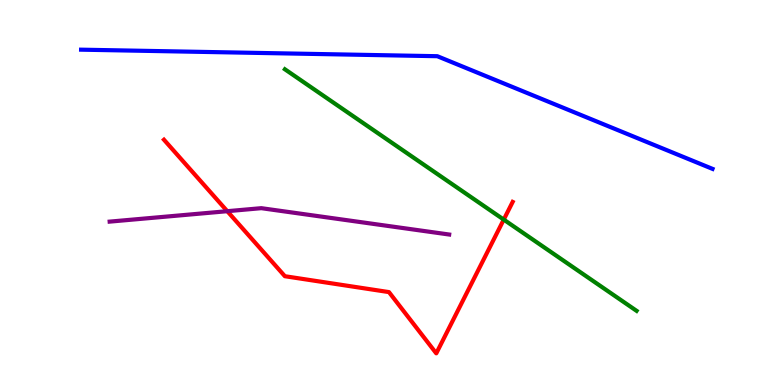[{'lines': ['blue', 'red'], 'intersections': []}, {'lines': ['green', 'red'], 'intersections': [{'x': 6.5, 'y': 4.3}]}, {'lines': ['purple', 'red'], 'intersections': [{'x': 2.93, 'y': 4.51}]}, {'lines': ['blue', 'green'], 'intersections': []}, {'lines': ['blue', 'purple'], 'intersections': []}, {'lines': ['green', 'purple'], 'intersections': []}]